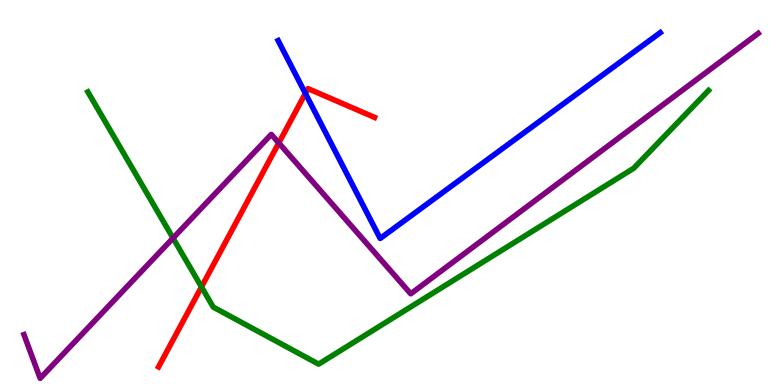[{'lines': ['blue', 'red'], 'intersections': [{'x': 3.94, 'y': 7.57}]}, {'lines': ['green', 'red'], 'intersections': [{'x': 2.6, 'y': 2.55}]}, {'lines': ['purple', 'red'], 'intersections': [{'x': 3.6, 'y': 6.29}]}, {'lines': ['blue', 'green'], 'intersections': []}, {'lines': ['blue', 'purple'], 'intersections': []}, {'lines': ['green', 'purple'], 'intersections': [{'x': 2.23, 'y': 3.82}]}]